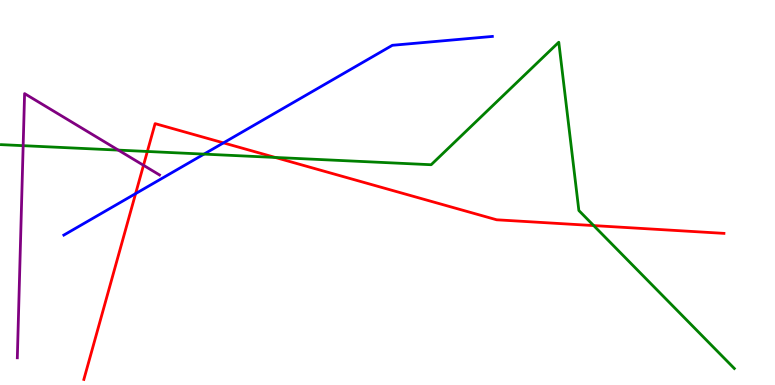[{'lines': ['blue', 'red'], 'intersections': [{'x': 1.75, 'y': 4.97}, {'x': 2.88, 'y': 6.29}]}, {'lines': ['green', 'red'], 'intersections': [{'x': 1.9, 'y': 6.07}, {'x': 3.55, 'y': 5.91}, {'x': 7.66, 'y': 4.14}]}, {'lines': ['purple', 'red'], 'intersections': [{'x': 1.85, 'y': 5.71}]}, {'lines': ['blue', 'green'], 'intersections': [{'x': 2.63, 'y': 6.0}]}, {'lines': ['blue', 'purple'], 'intersections': []}, {'lines': ['green', 'purple'], 'intersections': [{'x': 0.299, 'y': 6.22}, {'x': 1.53, 'y': 6.1}]}]